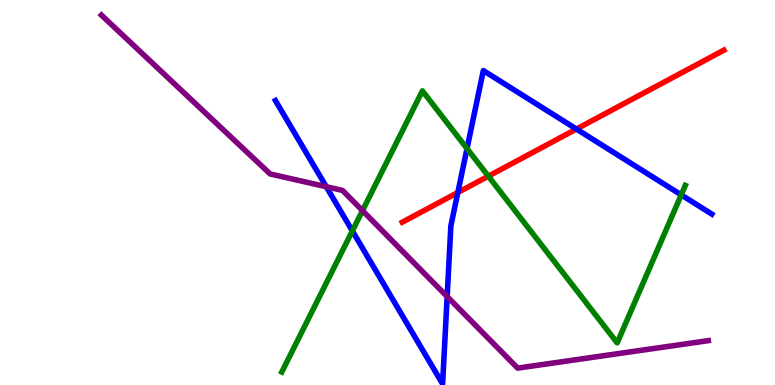[{'lines': ['blue', 'red'], 'intersections': [{'x': 5.91, 'y': 5.0}, {'x': 7.44, 'y': 6.65}]}, {'lines': ['green', 'red'], 'intersections': [{'x': 6.3, 'y': 5.42}]}, {'lines': ['purple', 'red'], 'intersections': []}, {'lines': ['blue', 'green'], 'intersections': [{'x': 4.55, 'y': 4.0}, {'x': 6.03, 'y': 6.14}, {'x': 8.79, 'y': 4.94}]}, {'lines': ['blue', 'purple'], 'intersections': [{'x': 4.21, 'y': 5.15}, {'x': 5.77, 'y': 2.3}]}, {'lines': ['green', 'purple'], 'intersections': [{'x': 4.68, 'y': 4.53}]}]